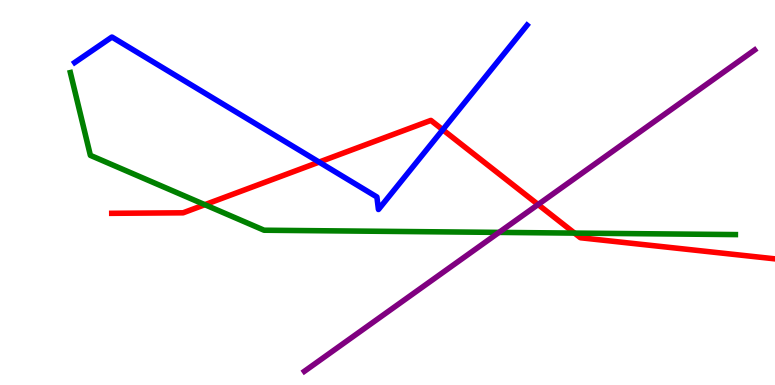[{'lines': ['blue', 'red'], 'intersections': [{'x': 4.12, 'y': 5.79}, {'x': 5.71, 'y': 6.63}]}, {'lines': ['green', 'red'], 'intersections': [{'x': 2.64, 'y': 4.68}, {'x': 7.41, 'y': 3.95}]}, {'lines': ['purple', 'red'], 'intersections': [{'x': 6.94, 'y': 4.69}]}, {'lines': ['blue', 'green'], 'intersections': []}, {'lines': ['blue', 'purple'], 'intersections': []}, {'lines': ['green', 'purple'], 'intersections': [{'x': 6.44, 'y': 3.96}]}]